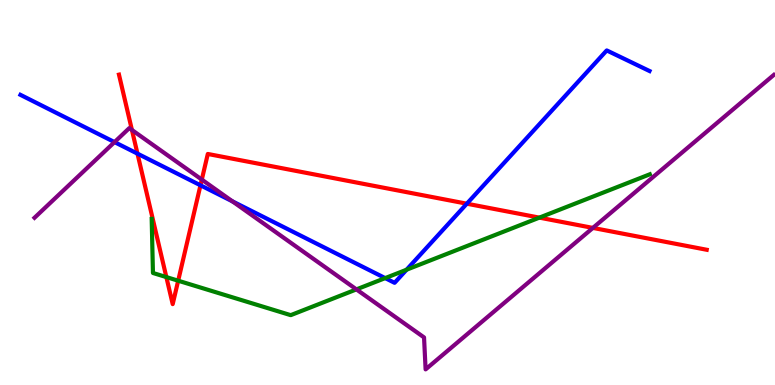[{'lines': ['blue', 'red'], 'intersections': [{'x': 1.77, 'y': 6.01}, {'x': 2.59, 'y': 5.19}, {'x': 6.02, 'y': 4.71}]}, {'lines': ['green', 'red'], 'intersections': [{'x': 2.15, 'y': 2.8}, {'x': 2.3, 'y': 2.71}, {'x': 6.96, 'y': 4.35}]}, {'lines': ['purple', 'red'], 'intersections': [{'x': 1.7, 'y': 6.62}, {'x': 2.6, 'y': 5.34}, {'x': 7.65, 'y': 4.08}]}, {'lines': ['blue', 'green'], 'intersections': [{'x': 4.97, 'y': 2.78}, {'x': 5.25, 'y': 2.99}]}, {'lines': ['blue', 'purple'], 'intersections': [{'x': 1.48, 'y': 6.31}, {'x': 3.0, 'y': 4.77}]}, {'lines': ['green', 'purple'], 'intersections': [{'x': 4.6, 'y': 2.48}]}]